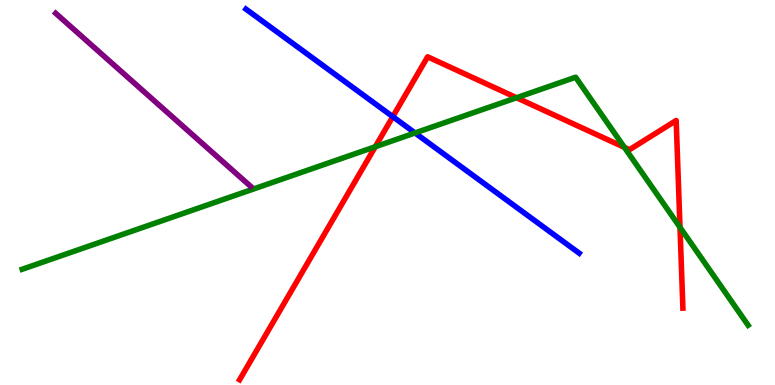[{'lines': ['blue', 'red'], 'intersections': [{'x': 5.07, 'y': 6.97}]}, {'lines': ['green', 'red'], 'intersections': [{'x': 4.84, 'y': 6.19}, {'x': 6.66, 'y': 7.46}, {'x': 8.06, 'y': 6.17}, {'x': 8.77, 'y': 4.1}]}, {'lines': ['purple', 'red'], 'intersections': []}, {'lines': ['blue', 'green'], 'intersections': [{'x': 5.36, 'y': 6.55}]}, {'lines': ['blue', 'purple'], 'intersections': []}, {'lines': ['green', 'purple'], 'intersections': []}]